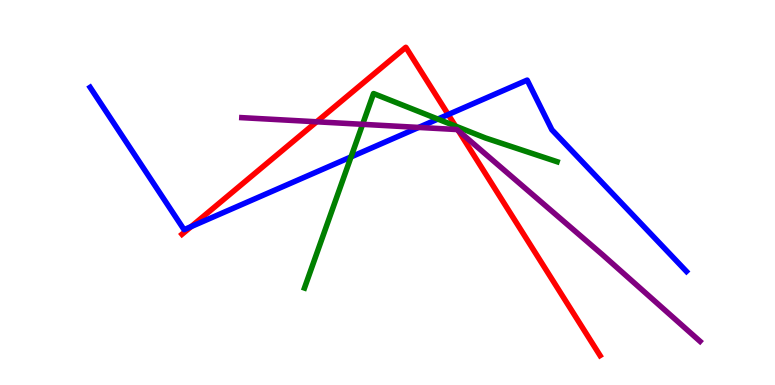[{'lines': ['blue', 'red'], 'intersections': [{'x': 2.47, 'y': 4.11}, {'x': 5.78, 'y': 7.02}]}, {'lines': ['green', 'red'], 'intersections': [{'x': 5.88, 'y': 6.73}]}, {'lines': ['purple', 'red'], 'intersections': [{'x': 4.09, 'y': 6.84}, {'x': 5.92, 'y': 6.6}]}, {'lines': ['blue', 'green'], 'intersections': [{'x': 4.53, 'y': 5.92}, {'x': 5.65, 'y': 6.91}]}, {'lines': ['blue', 'purple'], 'intersections': [{'x': 5.4, 'y': 6.69}]}, {'lines': ['green', 'purple'], 'intersections': [{'x': 4.68, 'y': 6.77}]}]